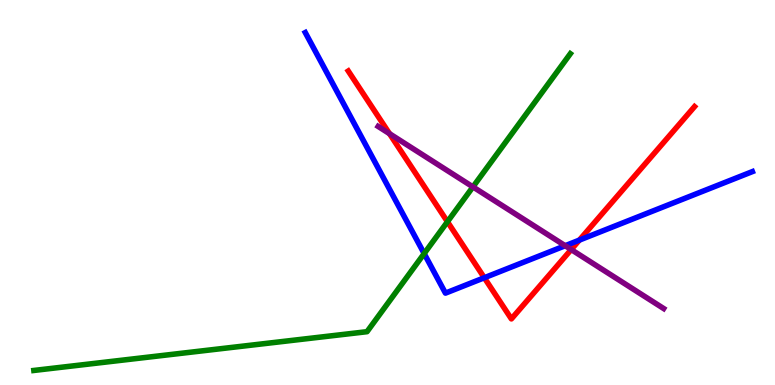[{'lines': ['blue', 'red'], 'intersections': [{'x': 6.25, 'y': 2.79}, {'x': 7.48, 'y': 3.76}]}, {'lines': ['green', 'red'], 'intersections': [{'x': 5.77, 'y': 4.24}]}, {'lines': ['purple', 'red'], 'intersections': [{'x': 5.03, 'y': 6.53}, {'x': 7.37, 'y': 3.52}]}, {'lines': ['blue', 'green'], 'intersections': [{'x': 5.47, 'y': 3.41}]}, {'lines': ['blue', 'purple'], 'intersections': [{'x': 7.29, 'y': 3.62}]}, {'lines': ['green', 'purple'], 'intersections': [{'x': 6.1, 'y': 5.15}]}]